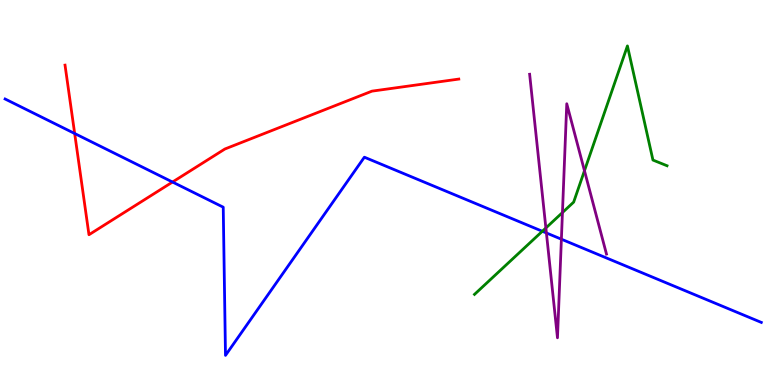[{'lines': ['blue', 'red'], 'intersections': [{'x': 0.964, 'y': 6.53}, {'x': 2.23, 'y': 5.27}]}, {'lines': ['green', 'red'], 'intersections': []}, {'lines': ['purple', 'red'], 'intersections': []}, {'lines': ['blue', 'green'], 'intersections': [{'x': 7.0, 'y': 3.99}]}, {'lines': ['blue', 'purple'], 'intersections': [{'x': 7.05, 'y': 3.95}, {'x': 7.24, 'y': 3.79}]}, {'lines': ['green', 'purple'], 'intersections': [{'x': 7.04, 'y': 4.08}, {'x': 7.26, 'y': 4.48}, {'x': 7.54, 'y': 5.57}]}]